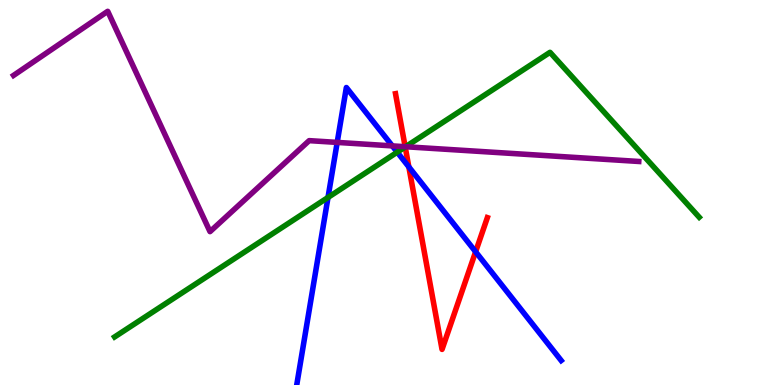[{'lines': ['blue', 'red'], 'intersections': [{'x': 5.28, 'y': 5.66}, {'x': 6.14, 'y': 3.46}]}, {'lines': ['green', 'red'], 'intersections': [{'x': 5.23, 'y': 6.18}]}, {'lines': ['purple', 'red'], 'intersections': [{'x': 5.23, 'y': 6.19}]}, {'lines': ['blue', 'green'], 'intersections': [{'x': 4.23, 'y': 4.87}, {'x': 5.13, 'y': 6.05}]}, {'lines': ['blue', 'purple'], 'intersections': [{'x': 4.35, 'y': 6.3}, {'x': 5.06, 'y': 6.21}]}, {'lines': ['green', 'purple'], 'intersections': [{'x': 5.23, 'y': 6.19}]}]